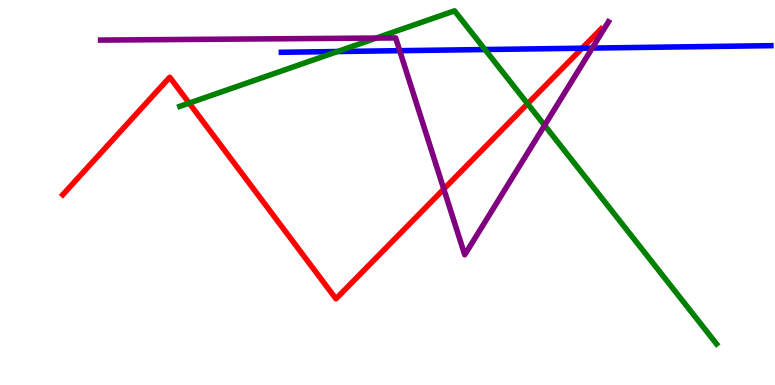[{'lines': ['blue', 'red'], 'intersections': [{'x': 7.51, 'y': 8.75}]}, {'lines': ['green', 'red'], 'intersections': [{'x': 2.44, 'y': 7.32}, {'x': 6.81, 'y': 7.31}]}, {'lines': ['purple', 'red'], 'intersections': [{'x': 5.73, 'y': 5.09}]}, {'lines': ['blue', 'green'], 'intersections': [{'x': 4.36, 'y': 8.66}, {'x': 6.26, 'y': 8.71}]}, {'lines': ['blue', 'purple'], 'intersections': [{'x': 5.16, 'y': 8.68}, {'x': 7.64, 'y': 8.75}]}, {'lines': ['green', 'purple'], 'intersections': [{'x': 4.85, 'y': 9.01}, {'x': 7.03, 'y': 6.74}]}]